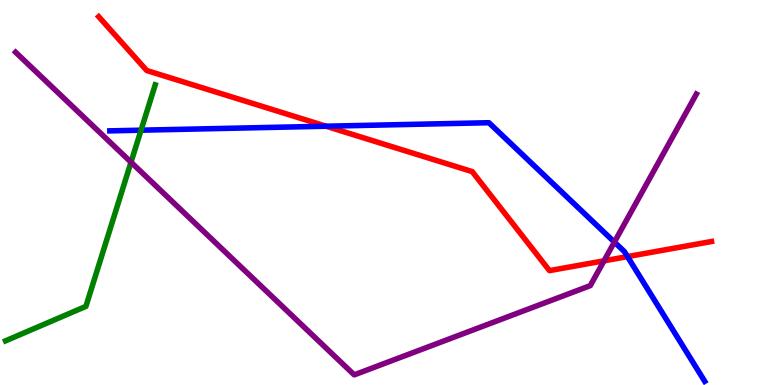[{'lines': ['blue', 'red'], 'intersections': [{'x': 4.21, 'y': 6.72}, {'x': 8.1, 'y': 3.34}]}, {'lines': ['green', 'red'], 'intersections': []}, {'lines': ['purple', 'red'], 'intersections': [{'x': 7.79, 'y': 3.23}]}, {'lines': ['blue', 'green'], 'intersections': [{'x': 1.82, 'y': 6.62}]}, {'lines': ['blue', 'purple'], 'intersections': [{'x': 7.93, 'y': 3.71}]}, {'lines': ['green', 'purple'], 'intersections': [{'x': 1.69, 'y': 5.79}]}]